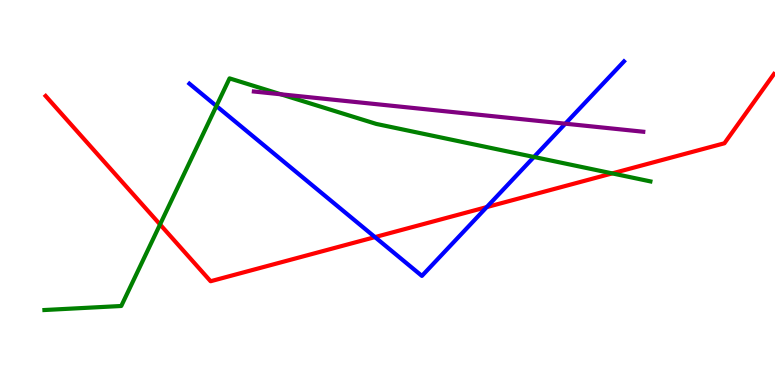[{'lines': ['blue', 'red'], 'intersections': [{'x': 4.84, 'y': 3.84}, {'x': 6.28, 'y': 4.62}]}, {'lines': ['green', 'red'], 'intersections': [{'x': 2.07, 'y': 4.17}, {'x': 7.9, 'y': 5.5}]}, {'lines': ['purple', 'red'], 'intersections': []}, {'lines': ['blue', 'green'], 'intersections': [{'x': 2.79, 'y': 7.25}, {'x': 6.89, 'y': 5.92}]}, {'lines': ['blue', 'purple'], 'intersections': [{'x': 7.29, 'y': 6.79}]}, {'lines': ['green', 'purple'], 'intersections': [{'x': 3.62, 'y': 7.55}]}]